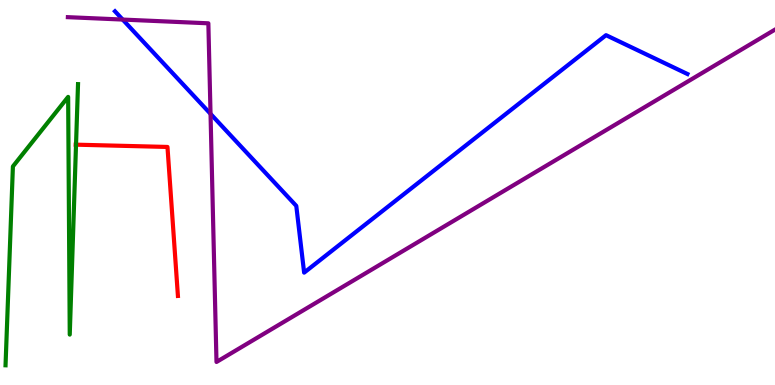[{'lines': ['blue', 'red'], 'intersections': []}, {'lines': ['green', 'red'], 'intersections': [{'x': 0.981, 'y': 6.24}]}, {'lines': ['purple', 'red'], 'intersections': []}, {'lines': ['blue', 'green'], 'intersections': []}, {'lines': ['blue', 'purple'], 'intersections': [{'x': 1.58, 'y': 9.49}, {'x': 2.72, 'y': 7.04}]}, {'lines': ['green', 'purple'], 'intersections': []}]